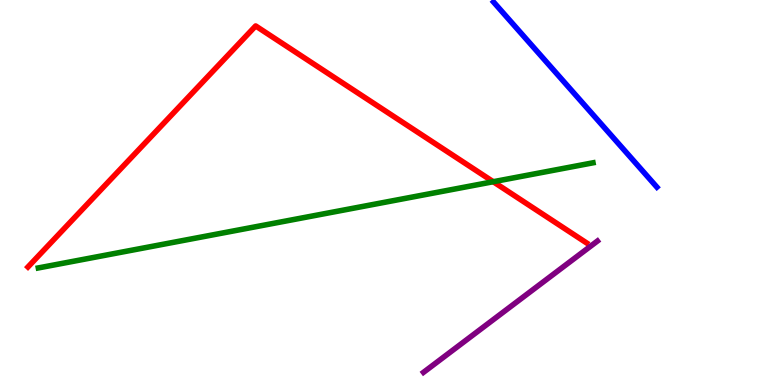[{'lines': ['blue', 'red'], 'intersections': []}, {'lines': ['green', 'red'], 'intersections': [{'x': 6.36, 'y': 5.28}]}, {'lines': ['purple', 'red'], 'intersections': []}, {'lines': ['blue', 'green'], 'intersections': []}, {'lines': ['blue', 'purple'], 'intersections': []}, {'lines': ['green', 'purple'], 'intersections': []}]